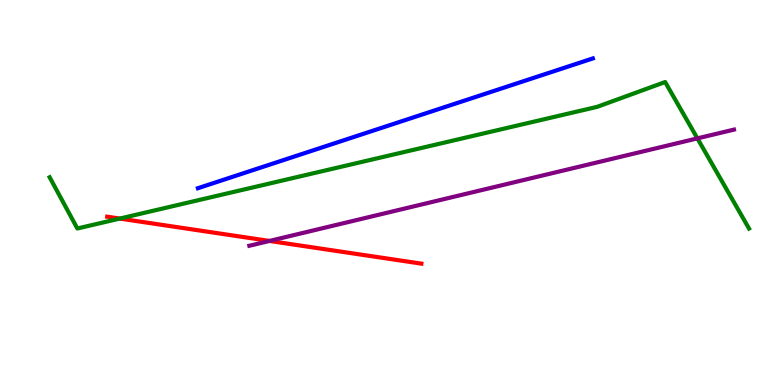[{'lines': ['blue', 'red'], 'intersections': []}, {'lines': ['green', 'red'], 'intersections': [{'x': 1.55, 'y': 4.32}]}, {'lines': ['purple', 'red'], 'intersections': [{'x': 3.48, 'y': 3.74}]}, {'lines': ['blue', 'green'], 'intersections': []}, {'lines': ['blue', 'purple'], 'intersections': []}, {'lines': ['green', 'purple'], 'intersections': [{'x': 9.0, 'y': 6.41}]}]